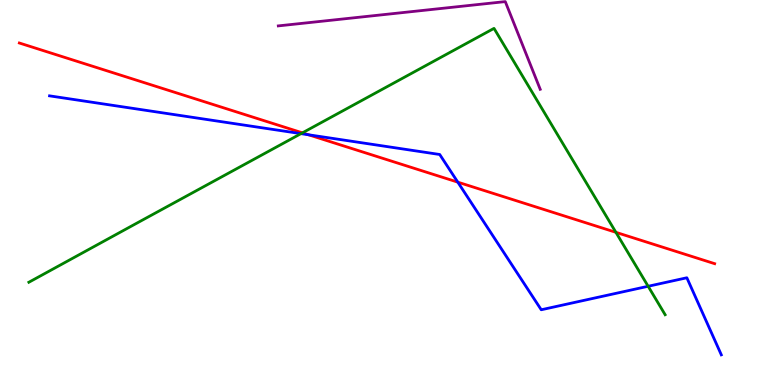[{'lines': ['blue', 'red'], 'intersections': [{'x': 3.98, 'y': 6.5}, {'x': 5.91, 'y': 5.27}]}, {'lines': ['green', 'red'], 'intersections': [{'x': 3.9, 'y': 6.55}, {'x': 7.95, 'y': 3.97}]}, {'lines': ['purple', 'red'], 'intersections': []}, {'lines': ['blue', 'green'], 'intersections': [{'x': 3.88, 'y': 6.53}, {'x': 8.36, 'y': 2.56}]}, {'lines': ['blue', 'purple'], 'intersections': []}, {'lines': ['green', 'purple'], 'intersections': []}]